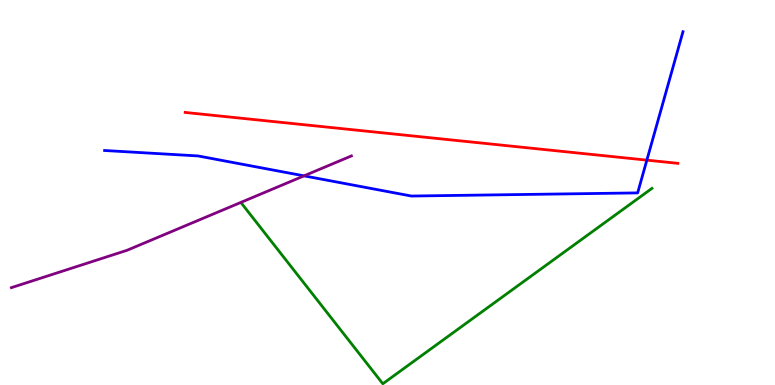[{'lines': ['blue', 'red'], 'intersections': [{'x': 8.35, 'y': 5.84}]}, {'lines': ['green', 'red'], 'intersections': []}, {'lines': ['purple', 'red'], 'intersections': []}, {'lines': ['blue', 'green'], 'intersections': []}, {'lines': ['blue', 'purple'], 'intersections': [{'x': 3.92, 'y': 5.43}]}, {'lines': ['green', 'purple'], 'intersections': []}]